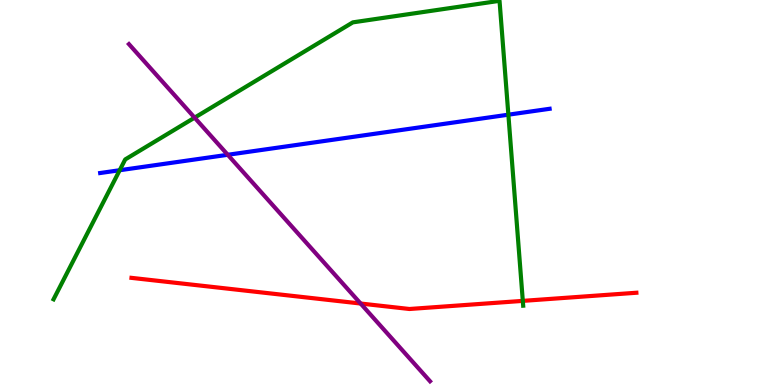[{'lines': ['blue', 'red'], 'intersections': []}, {'lines': ['green', 'red'], 'intersections': [{'x': 6.75, 'y': 2.18}]}, {'lines': ['purple', 'red'], 'intersections': [{'x': 4.65, 'y': 2.12}]}, {'lines': ['blue', 'green'], 'intersections': [{'x': 1.54, 'y': 5.58}, {'x': 6.56, 'y': 7.02}]}, {'lines': ['blue', 'purple'], 'intersections': [{'x': 2.94, 'y': 5.98}]}, {'lines': ['green', 'purple'], 'intersections': [{'x': 2.51, 'y': 6.94}]}]